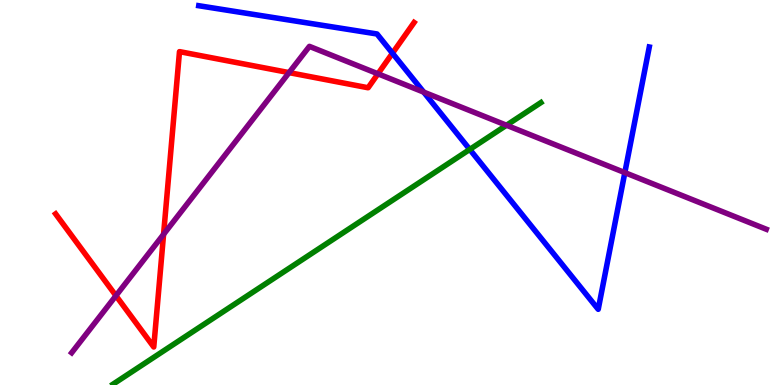[{'lines': ['blue', 'red'], 'intersections': [{'x': 5.06, 'y': 8.62}]}, {'lines': ['green', 'red'], 'intersections': []}, {'lines': ['purple', 'red'], 'intersections': [{'x': 1.5, 'y': 2.32}, {'x': 2.11, 'y': 3.91}, {'x': 3.73, 'y': 8.11}, {'x': 4.88, 'y': 8.08}]}, {'lines': ['blue', 'green'], 'intersections': [{'x': 6.06, 'y': 6.12}]}, {'lines': ['blue', 'purple'], 'intersections': [{'x': 5.47, 'y': 7.61}, {'x': 8.06, 'y': 5.52}]}, {'lines': ['green', 'purple'], 'intersections': [{'x': 6.54, 'y': 6.75}]}]